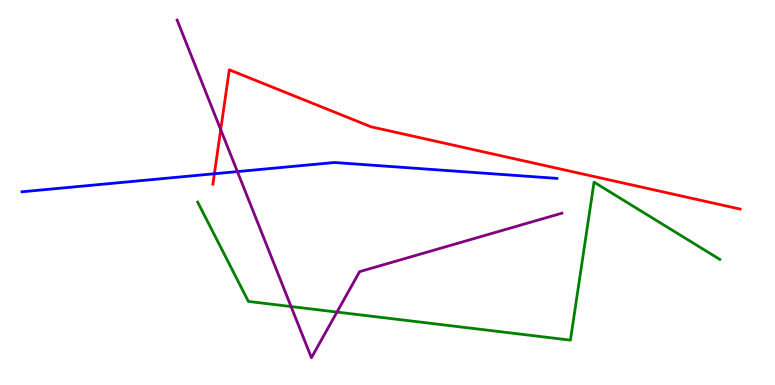[{'lines': ['blue', 'red'], 'intersections': [{'x': 2.77, 'y': 5.49}]}, {'lines': ['green', 'red'], 'intersections': []}, {'lines': ['purple', 'red'], 'intersections': [{'x': 2.85, 'y': 6.63}]}, {'lines': ['blue', 'green'], 'intersections': []}, {'lines': ['blue', 'purple'], 'intersections': [{'x': 3.06, 'y': 5.54}]}, {'lines': ['green', 'purple'], 'intersections': [{'x': 3.76, 'y': 2.04}, {'x': 4.35, 'y': 1.89}]}]